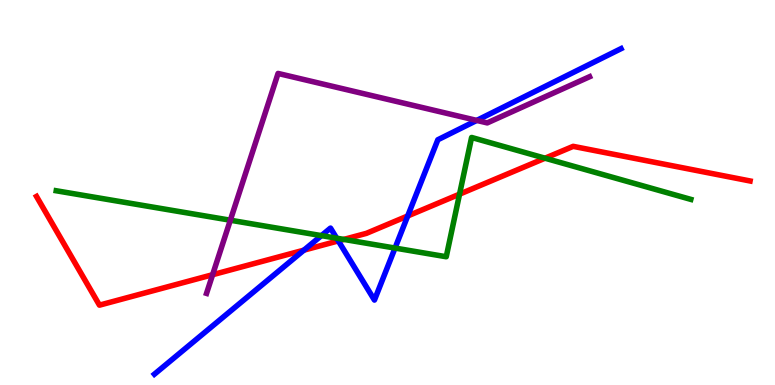[{'lines': ['blue', 'red'], 'intersections': [{'x': 3.92, 'y': 3.5}, {'x': 4.37, 'y': 3.74}, {'x': 5.26, 'y': 4.39}]}, {'lines': ['green', 'red'], 'intersections': [{'x': 4.44, 'y': 3.78}, {'x': 5.93, 'y': 4.96}, {'x': 7.03, 'y': 5.89}]}, {'lines': ['purple', 'red'], 'intersections': [{'x': 2.74, 'y': 2.86}]}, {'lines': ['blue', 'green'], 'intersections': [{'x': 4.15, 'y': 3.88}, {'x': 4.34, 'y': 3.81}, {'x': 5.1, 'y': 3.56}]}, {'lines': ['blue', 'purple'], 'intersections': [{'x': 6.15, 'y': 6.87}]}, {'lines': ['green', 'purple'], 'intersections': [{'x': 2.97, 'y': 4.28}]}]